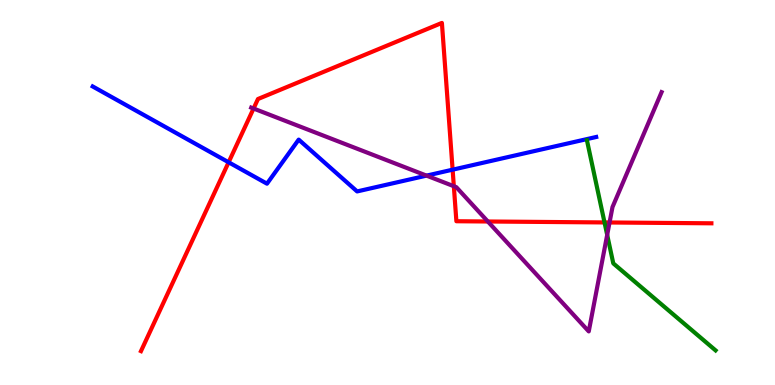[{'lines': ['blue', 'red'], 'intersections': [{'x': 2.95, 'y': 5.78}, {'x': 5.84, 'y': 5.59}]}, {'lines': ['green', 'red'], 'intersections': [{'x': 7.8, 'y': 4.22}]}, {'lines': ['purple', 'red'], 'intersections': [{'x': 3.27, 'y': 7.18}, {'x': 5.86, 'y': 5.16}, {'x': 6.29, 'y': 4.25}, {'x': 7.87, 'y': 4.22}]}, {'lines': ['blue', 'green'], 'intersections': []}, {'lines': ['blue', 'purple'], 'intersections': [{'x': 5.5, 'y': 5.44}]}, {'lines': ['green', 'purple'], 'intersections': [{'x': 7.83, 'y': 3.9}]}]